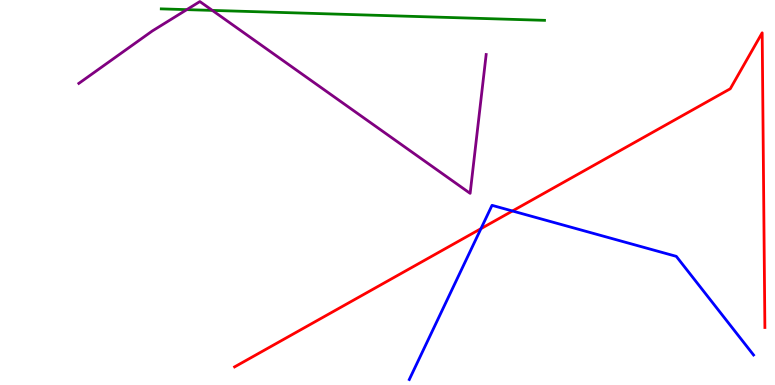[{'lines': ['blue', 'red'], 'intersections': [{'x': 6.21, 'y': 4.06}, {'x': 6.61, 'y': 4.52}]}, {'lines': ['green', 'red'], 'intersections': []}, {'lines': ['purple', 'red'], 'intersections': []}, {'lines': ['blue', 'green'], 'intersections': []}, {'lines': ['blue', 'purple'], 'intersections': []}, {'lines': ['green', 'purple'], 'intersections': [{'x': 2.41, 'y': 9.75}, {'x': 2.74, 'y': 9.73}]}]